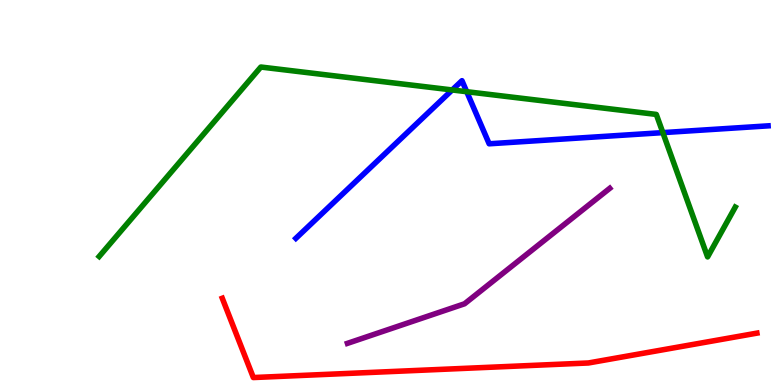[{'lines': ['blue', 'red'], 'intersections': []}, {'lines': ['green', 'red'], 'intersections': []}, {'lines': ['purple', 'red'], 'intersections': []}, {'lines': ['blue', 'green'], 'intersections': [{'x': 5.83, 'y': 7.66}, {'x': 6.02, 'y': 7.62}, {'x': 8.55, 'y': 6.56}]}, {'lines': ['blue', 'purple'], 'intersections': []}, {'lines': ['green', 'purple'], 'intersections': []}]